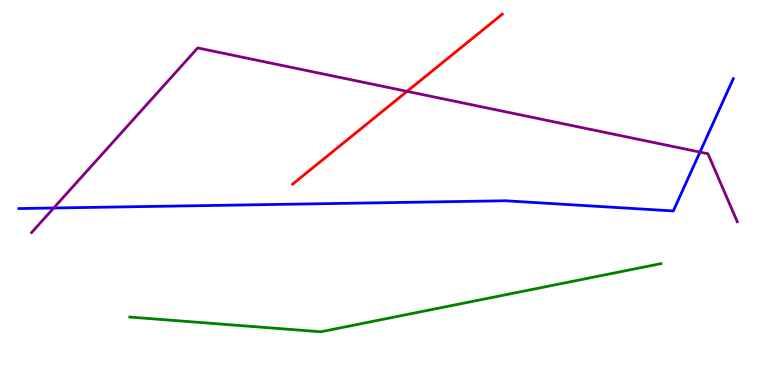[{'lines': ['blue', 'red'], 'intersections': []}, {'lines': ['green', 'red'], 'intersections': []}, {'lines': ['purple', 'red'], 'intersections': [{'x': 5.25, 'y': 7.63}]}, {'lines': ['blue', 'green'], 'intersections': []}, {'lines': ['blue', 'purple'], 'intersections': [{'x': 0.693, 'y': 4.6}, {'x': 9.03, 'y': 6.05}]}, {'lines': ['green', 'purple'], 'intersections': []}]